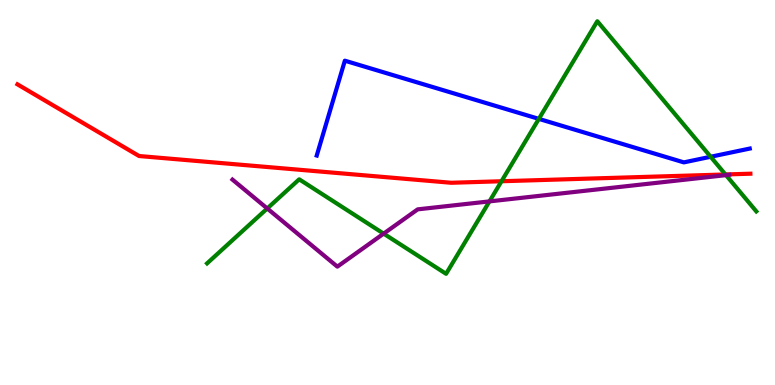[{'lines': ['blue', 'red'], 'intersections': []}, {'lines': ['green', 'red'], 'intersections': [{'x': 6.47, 'y': 5.29}, {'x': 9.36, 'y': 5.47}]}, {'lines': ['purple', 'red'], 'intersections': []}, {'lines': ['blue', 'green'], 'intersections': [{'x': 6.95, 'y': 6.91}, {'x': 9.17, 'y': 5.93}]}, {'lines': ['blue', 'purple'], 'intersections': []}, {'lines': ['green', 'purple'], 'intersections': [{'x': 3.45, 'y': 4.59}, {'x': 4.95, 'y': 3.93}, {'x': 6.32, 'y': 4.77}, {'x': 9.37, 'y': 5.45}]}]